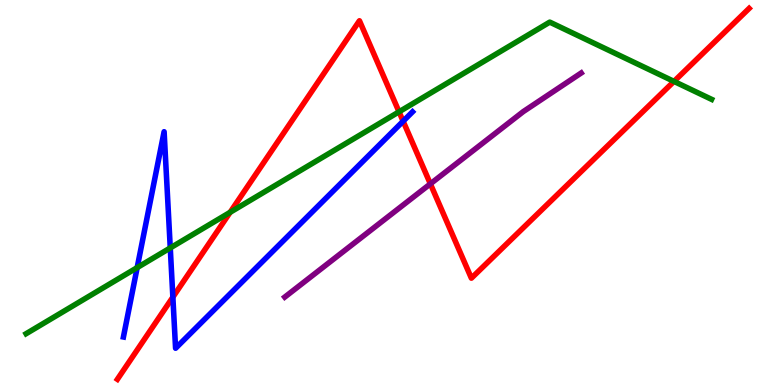[{'lines': ['blue', 'red'], 'intersections': [{'x': 2.23, 'y': 2.28}, {'x': 5.2, 'y': 6.85}]}, {'lines': ['green', 'red'], 'intersections': [{'x': 2.97, 'y': 4.49}, {'x': 5.15, 'y': 7.1}, {'x': 8.7, 'y': 7.89}]}, {'lines': ['purple', 'red'], 'intersections': [{'x': 5.55, 'y': 5.22}]}, {'lines': ['blue', 'green'], 'intersections': [{'x': 1.77, 'y': 3.05}, {'x': 2.2, 'y': 3.56}]}, {'lines': ['blue', 'purple'], 'intersections': []}, {'lines': ['green', 'purple'], 'intersections': []}]